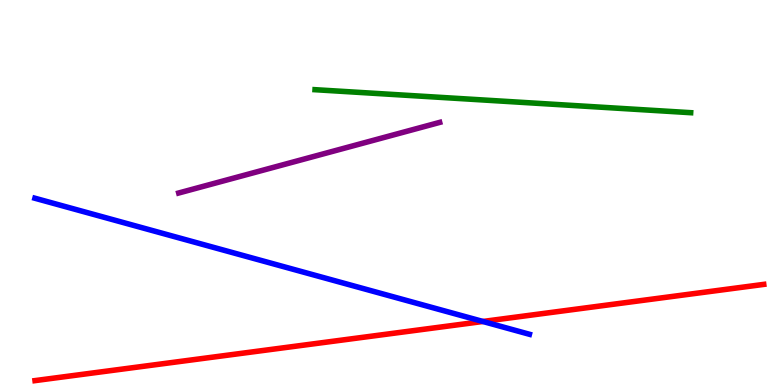[{'lines': ['blue', 'red'], 'intersections': [{'x': 6.23, 'y': 1.65}]}, {'lines': ['green', 'red'], 'intersections': []}, {'lines': ['purple', 'red'], 'intersections': []}, {'lines': ['blue', 'green'], 'intersections': []}, {'lines': ['blue', 'purple'], 'intersections': []}, {'lines': ['green', 'purple'], 'intersections': []}]